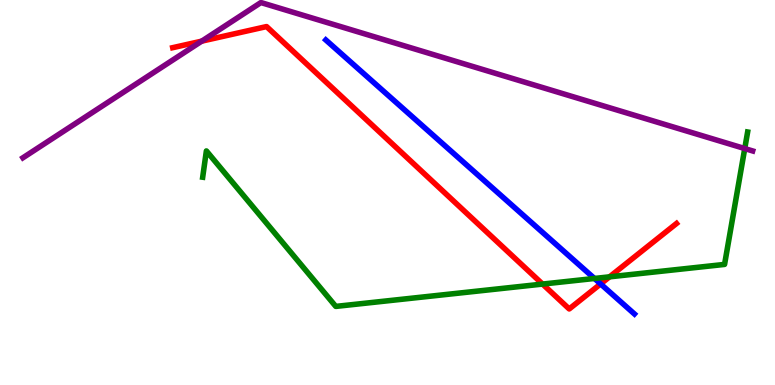[{'lines': ['blue', 'red'], 'intersections': [{'x': 7.75, 'y': 2.62}]}, {'lines': ['green', 'red'], 'intersections': [{'x': 7.0, 'y': 2.62}, {'x': 7.86, 'y': 2.81}]}, {'lines': ['purple', 'red'], 'intersections': [{'x': 2.6, 'y': 8.93}]}, {'lines': ['blue', 'green'], 'intersections': [{'x': 7.67, 'y': 2.77}]}, {'lines': ['blue', 'purple'], 'intersections': []}, {'lines': ['green', 'purple'], 'intersections': [{'x': 9.61, 'y': 6.14}]}]